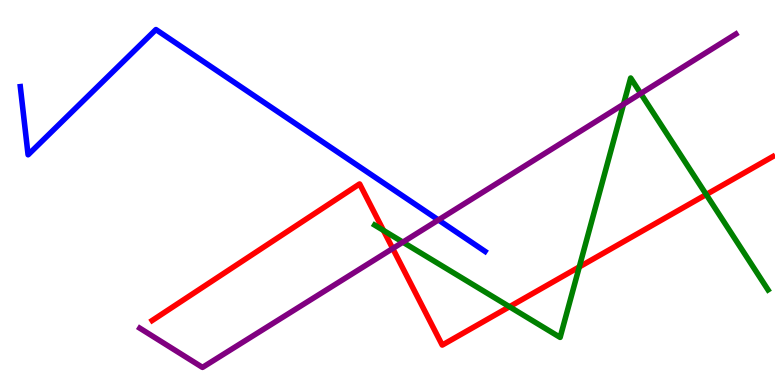[{'lines': ['blue', 'red'], 'intersections': []}, {'lines': ['green', 'red'], 'intersections': [{'x': 4.95, 'y': 4.02}, {'x': 6.57, 'y': 2.03}, {'x': 7.47, 'y': 3.07}, {'x': 9.11, 'y': 4.95}]}, {'lines': ['purple', 'red'], 'intersections': [{'x': 5.07, 'y': 3.55}]}, {'lines': ['blue', 'green'], 'intersections': []}, {'lines': ['blue', 'purple'], 'intersections': [{'x': 5.66, 'y': 4.29}]}, {'lines': ['green', 'purple'], 'intersections': [{'x': 5.2, 'y': 3.71}, {'x': 8.05, 'y': 7.29}, {'x': 8.27, 'y': 7.57}]}]